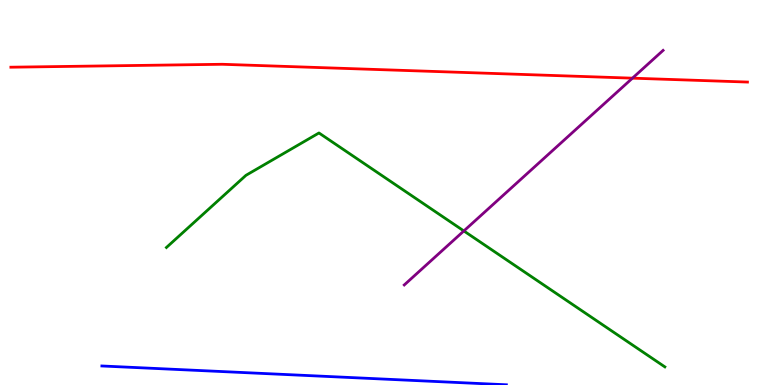[{'lines': ['blue', 'red'], 'intersections': []}, {'lines': ['green', 'red'], 'intersections': []}, {'lines': ['purple', 'red'], 'intersections': [{'x': 8.16, 'y': 7.97}]}, {'lines': ['blue', 'green'], 'intersections': []}, {'lines': ['blue', 'purple'], 'intersections': []}, {'lines': ['green', 'purple'], 'intersections': [{'x': 5.99, 'y': 4.0}]}]